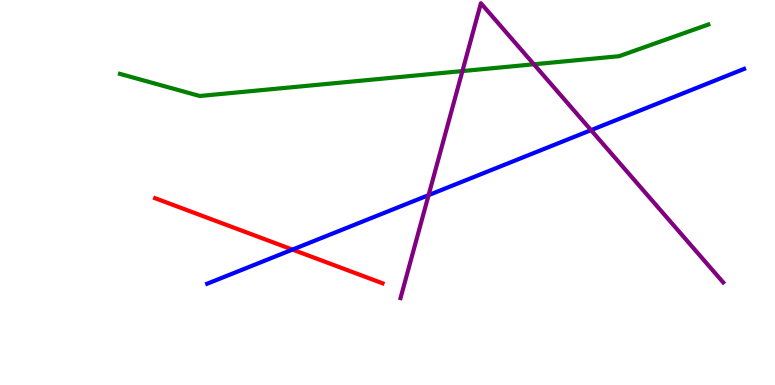[{'lines': ['blue', 'red'], 'intersections': [{'x': 3.77, 'y': 3.52}]}, {'lines': ['green', 'red'], 'intersections': []}, {'lines': ['purple', 'red'], 'intersections': []}, {'lines': ['blue', 'green'], 'intersections': []}, {'lines': ['blue', 'purple'], 'intersections': [{'x': 5.53, 'y': 4.93}, {'x': 7.63, 'y': 6.62}]}, {'lines': ['green', 'purple'], 'intersections': [{'x': 5.97, 'y': 8.15}, {'x': 6.89, 'y': 8.33}]}]